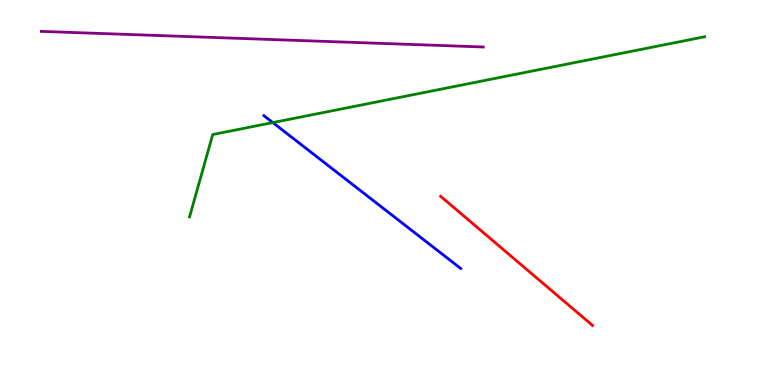[{'lines': ['blue', 'red'], 'intersections': []}, {'lines': ['green', 'red'], 'intersections': []}, {'lines': ['purple', 'red'], 'intersections': []}, {'lines': ['blue', 'green'], 'intersections': [{'x': 3.52, 'y': 6.82}]}, {'lines': ['blue', 'purple'], 'intersections': []}, {'lines': ['green', 'purple'], 'intersections': []}]